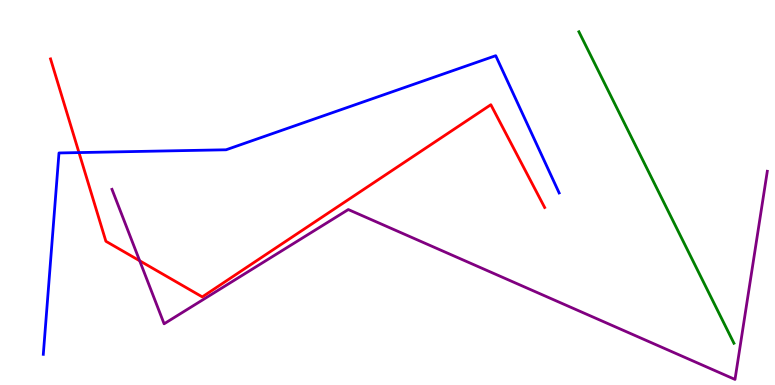[{'lines': ['blue', 'red'], 'intersections': [{'x': 1.02, 'y': 6.04}]}, {'lines': ['green', 'red'], 'intersections': []}, {'lines': ['purple', 'red'], 'intersections': [{'x': 1.8, 'y': 3.23}]}, {'lines': ['blue', 'green'], 'intersections': []}, {'lines': ['blue', 'purple'], 'intersections': []}, {'lines': ['green', 'purple'], 'intersections': []}]